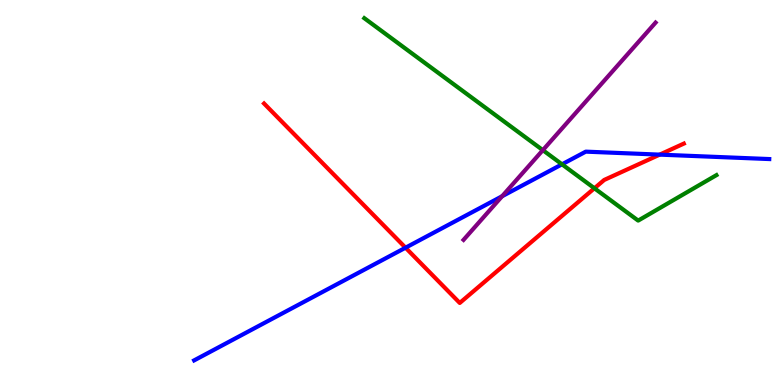[{'lines': ['blue', 'red'], 'intersections': [{'x': 5.23, 'y': 3.57}, {'x': 8.51, 'y': 5.98}]}, {'lines': ['green', 'red'], 'intersections': [{'x': 7.67, 'y': 5.11}]}, {'lines': ['purple', 'red'], 'intersections': []}, {'lines': ['blue', 'green'], 'intersections': [{'x': 7.25, 'y': 5.73}]}, {'lines': ['blue', 'purple'], 'intersections': [{'x': 6.48, 'y': 4.9}]}, {'lines': ['green', 'purple'], 'intersections': [{'x': 7.0, 'y': 6.1}]}]